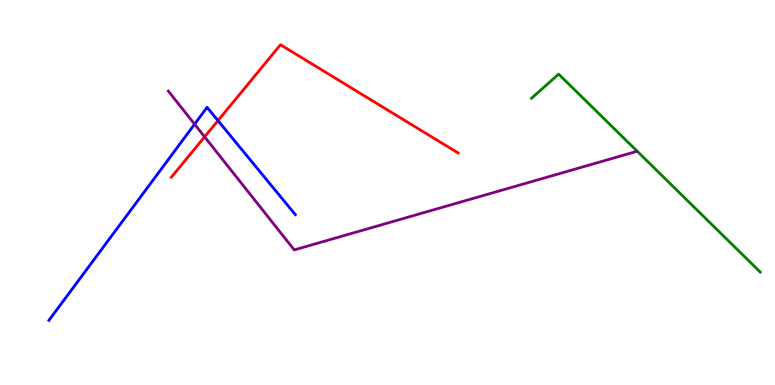[{'lines': ['blue', 'red'], 'intersections': [{'x': 2.81, 'y': 6.87}]}, {'lines': ['green', 'red'], 'intersections': []}, {'lines': ['purple', 'red'], 'intersections': [{'x': 2.64, 'y': 6.45}]}, {'lines': ['blue', 'green'], 'intersections': []}, {'lines': ['blue', 'purple'], 'intersections': [{'x': 2.51, 'y': 6.77}]}, {'lines': ['green', 'purple'], 'intersections': []}]